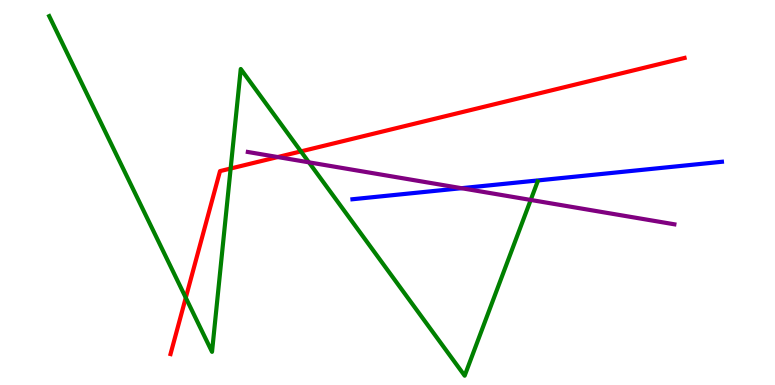[{'lines': ['blue', 'red'], 'intersections': []}, {'lines': ['green', 'red'], 'intersections': [{'x': 2.4, 'y': 2.27}, {'x': 2.98, 'y': 5.62}, {'x': 3.88, 'y': 6.07}]}, {'lines': ['purple', 'red'], 'intersections': [{'x': 3.58, 'y': 5.92}]}, {'lines': ['blue', 'green'], 'intersections': []}, {'lines': ['blue', 'purple'], 'intersections': [{'x': 5.95, 'y': 5.11}]}, {'lines': ['green', 'purple'], 'intersections': [{'x': 3.99, 'y': 5.78}, {'x': 6.85, 'y': 4.81}]}]